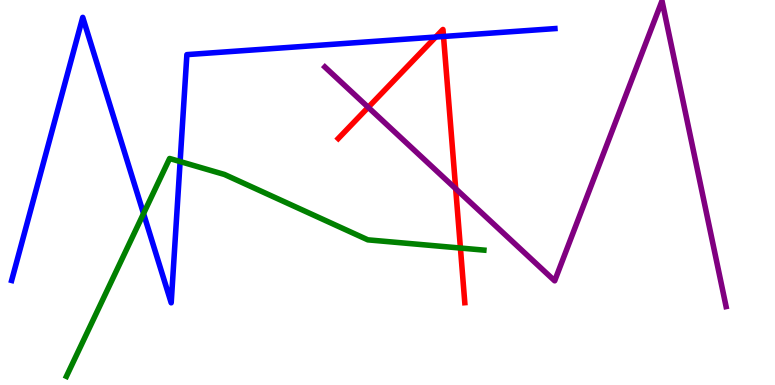[{'lines': ['blue', 'red'], 'intersections': [{'x': 5.62, 'y': 9.04}, {'x': 5.72, 'y': 9.05}]}, {'lines': ['green', 'red'], 'intersections': [{'x': 5.94, 'y': 3.56}]}, {'lines': ['purple', 'red'], 'intersections': [{'x': 4.75, 'y': 7.21}, {'x': 5.88, 'y': 5.1}]}, {'lines': ['blue', 'green'], 'intersections': [{'x': 1.85, 'y': 4.45}, {'x': 2.32, 'y': 5.8}]}, {'lines': ['blue', 'purple'], 'intersections': []}, {'lines': ['green', 'purple'], 'intersections': []}]